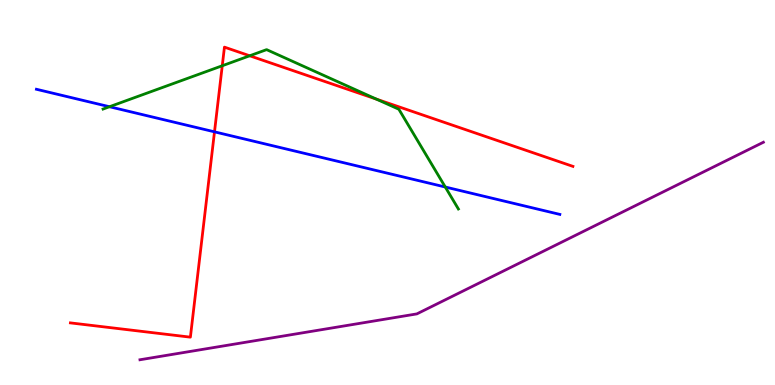[{'lines': ['blue', 'red'], 'intersections': [{'x': 2.77, 'y': 6.58}]}, {'lines': ['green', 'red'], 'intersections': [{'x': 2.87, 'y': 8.29}, {'x': 3.22, 'y': 8.55}, {'x': 4.86, 'y': 7.42}]}, {'lines': ['purple', 'red'], 'intersections': []}, {'lines': ['blue', 'green'], 'intersections': [{'x': 1.41, 'y': 7.23}, {'x': 5.75, 'y': 5.14}]}, {'lines': ['blue', 'purple'], 'intersections': []}, {'lines': ['green', 'purple'], 'intersections': []}]